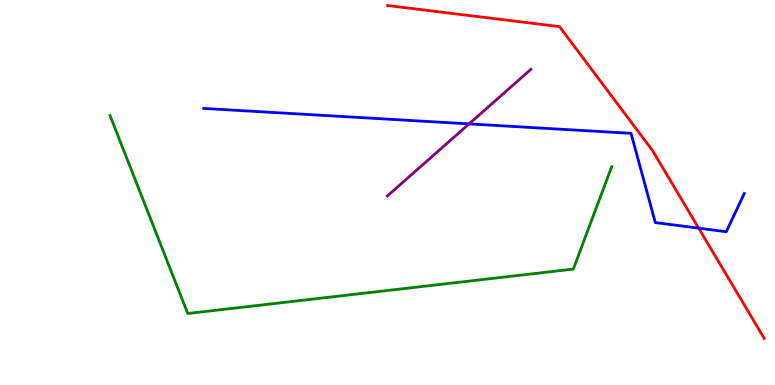[{'lines': ['blue', 'red'], 'intersections': [{'x': 9.02, 'y': 4.07}]}, {'lines': ['green', 'red'], 'intersections': []}, {'lines': ['purple', 'red'], 'intersections': []}, {'lines': ['blue', 'green'], 'intersections': []}, {'lines': ['blue', 'purple'], 'intersections': [{'x': 6.05, 'y': 6.78}]}, {'lines': ['green', 'purple'], 'intersections': []}]